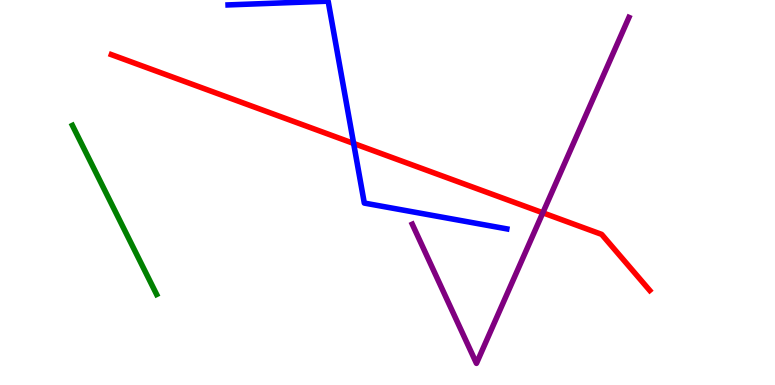[{'lines': ['blue', 'red'], 'intersections': [{'x': 4.56, 'y': 6.27}]}, {'lines': ['green', 'red'], 'intersections': []}, {'lines': ['purple', 'red'], 'intersections': [{'x': 7.0, 'y': 4.47}]}, {'lines': ['blue', 'green'], 'intersections': []}, {'lines': ['blue', 'purple'], 'intersections': []}, {'lines': ['green', 'purple'], 'intersections': []}]